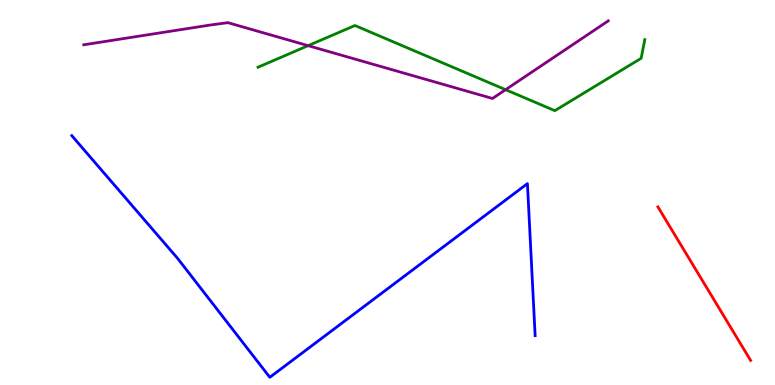[{'lines': ['blue', 'red'], 'intersections': []}, {'lines': ['green', 'red'], 'intersections': []}, {'lines': ['purple', 'red'], 'intersections': []}, {'lines': ['blue', 'green'], 'intersections': []}, {'lines': ['blue', 'purple'], 'intersections': []}, {'lines': ['green', 'purple'], 'intersections': [{'x': 3.98, 'y': 8.81}, {'x': 6.52, 'y': 7.67}]}]